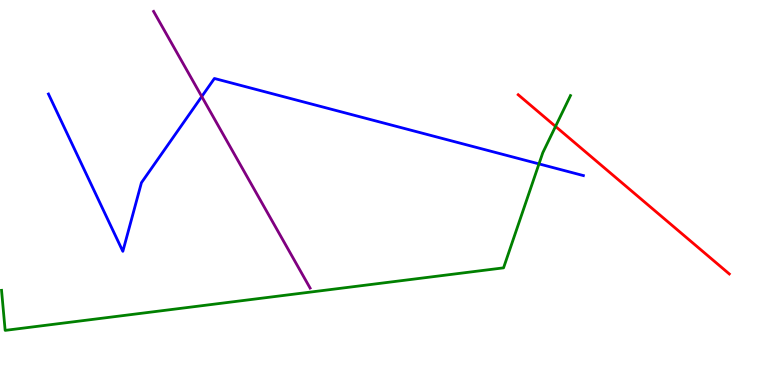[{'lines': ['blue', 'red'], 'intersections': []}, {'lines': ['green', 'red'], 'intersections': [{'x': 7.17, 'y': 6.72}]}, {'lines': ['purple', 'red'], 'intersections': []}, {'lines': ['blue', 'green'], 'intersections': [{'x': 6.95, 'y': 5.74}]}, {'lines': ['blue', 'purple'], 'intersections': [{'x': 2.6, 'y': 7.49}]}, {'lines': ['green', 'purple'], 'intersections': []}]